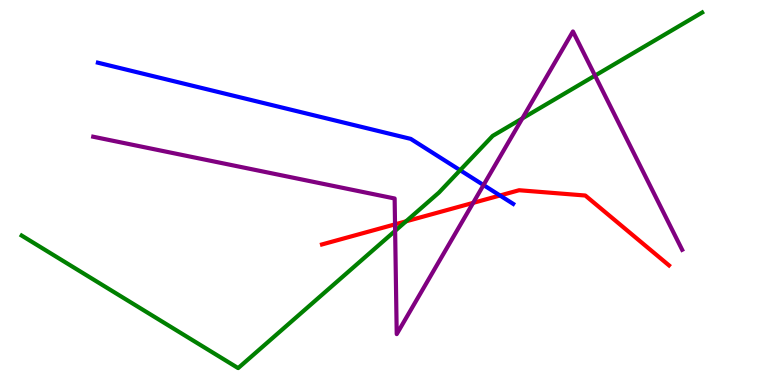[{'lines': ['blue', 'red'], 'intersections': [{'x': 6.45, 'y': 4.92}]}, {'lines': ['green', 'red'], 'intersections': [{'x': 5.24, 'y': 4.25}]}, {'lines': ['purple', 'red'], 'intersections': [{'x': 5.1, 'y': 4.17}, {'x': 6.11, 'y': 4.73}]}, {'lines': ['blue', 'green'], 'intersections': [{'x': 5.94, 'y': 5.58}]}, {'lines': ['blue', 'purple'], 'intersections': [{'x': 6.24, 'y': 5.19}]}, {'lines': ['green', 'purple'], 'intersections': [{'x': 5.1, 'y': 4.0}, {'x': 6.74, 'y': 6.92}, {'x': 7.68, 'y': 8.04}]}]